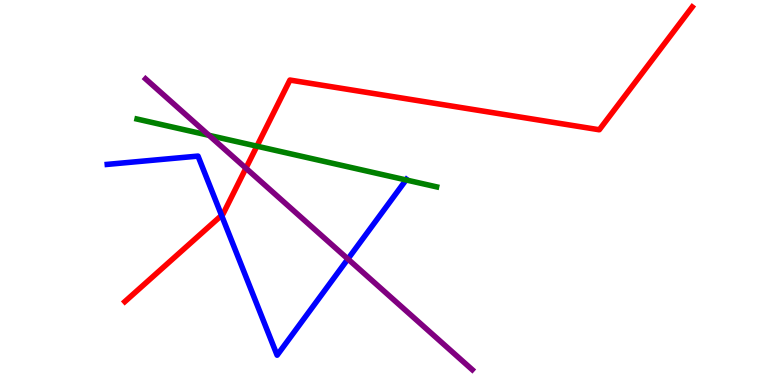[{'lines': ['blue', 'red'], 'intersections': [{'x': 2.86, 'y': 4.41}]}, {'lines': ['green', 'red'], 'intersections': [{'x': 3.31, 'y': 6.2}]}, {'lines': ['purple', 'red'], 'intersections': [{'x': 3.17, 'y': 5.63}]}, {'lines': ['blue', 'green'], 'intersections': [{'x': 5.24, 'y': 5.33}]}, {'lines': ['blue', 'purple'], 'intersections': [{'x': 4.49, 'y': 3.27}]}, {'lines': ['green', 'purple'], 'intersections': [{'x': 2.7, 'y': 6.48}]}]